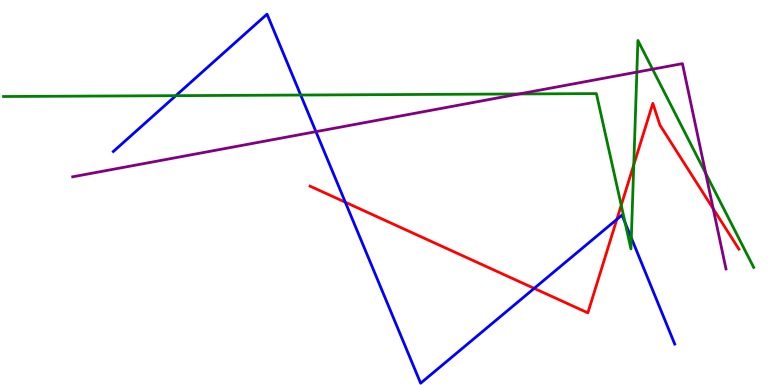[{'lines': ['blue', 'red'], 'intersections': [{'x': 4.46, 'y': 4.75}, {'x': 6.89, 'y': 2.51}, {'x': 7.96, 'y': 4.3}]}, {'lines': ['green', 'red'], 'intersections': [{'x': 8.02, 'y': 4.67}, {'x': 8.18, 'y': 5.72}]}, {'lines': ['purple', 'red'], 'intersections': [{'x': 9.2, 'y': 4.58}]}, {'lines': ['blue', 'green'], 'intersections': [{'x': 2.27, 'y': 7.52}, {'x': 3.88, 'y': 7.53}, {'x': 8.07, 'y': 4.21}, {'x': 8.15, 'y': 3.82}]}, {'lines': ['blue', 'purple'], 'intersections': [{'x': 4.08, 'y': 6.58}]}, {'lines': ['green', 'purple'], 'intersections': [{'x': 6.7, 'y': 7.56}, {'x': 8.22, 'y': 8.13}, {'x': 8.42, 'y': 8.2}, {'x': 9.11, 'y': 5.5}]}]